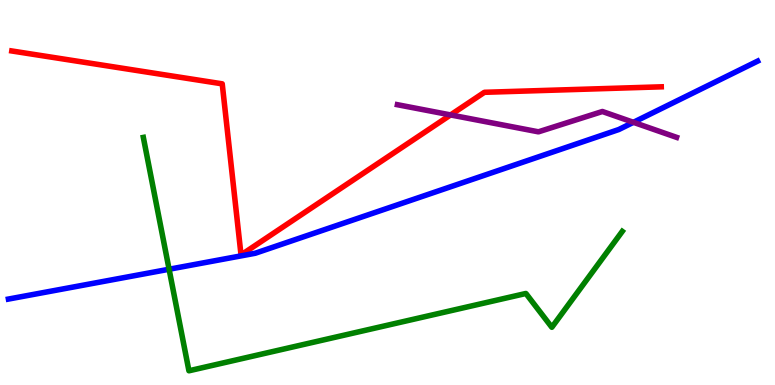[{'lines': ['blue', 'red'], 'intersections': []}, {'lines': ['green', 'red'], 'intersections': []}, {'lines': ['purple', 'red'], 'intersections': [{'x': 5.81, 'y': 7.01}]}, {'lines': ['blue', 'green'], 'intersections': [{'x': 2.18, 'y': 3.01}]}, {'lines': ['blue', 'purple'], 'intersections': [{'x': 8.17, 'y': 6.82}]}, {'lines': ['green', 'purple'], 'intersections': []}]